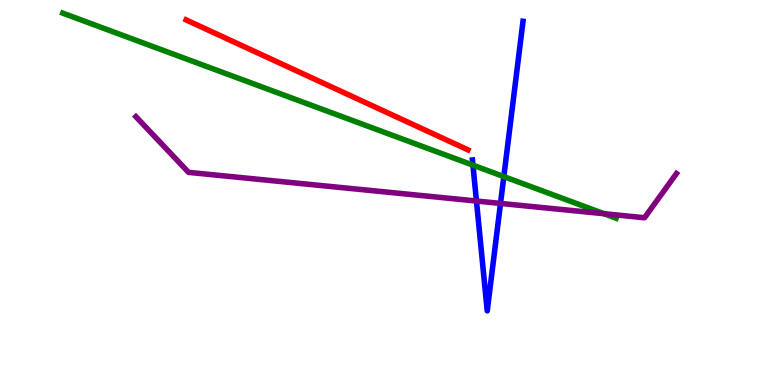[{'lines': ['blue', 'red'], 'intersections': []}, {'lines': ['green', 'red'], 'intersections': []}, {'lines': ['purple', 'red'], 'intersections': []}, {'lines': ['blue', 'green'], 'intersections': [{'x': 6.1, 'y': 5.71}, {'x': 6.5, 'y': 5.41}]}, {'lines': ['blue', 'purple'], 'intersections': [{'x': 6.15, 'y': 4.78}, {'x': 6.46, 'y': 4.72}]}, {'lines': ['green', 'purple'], 'intersections': [{'x': 7.79, 'y': 4.45}]}]